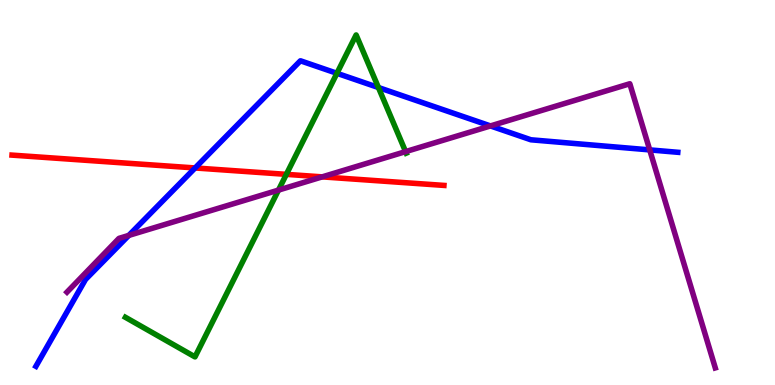[{'lines': ['blue', 'red'], 'intersections': [{'x': 2.52, 'y': 5.64}]}, {'lines': ['green', 'red'], 'intersections': [{'x': 3.69, 'y': 5.47}]}, {'lines': ['purple', 'red'], 'intersections': [{'x': 4.16, 'y': 5.41}]}, {'lines': ['blue', 'green'], 'intersections': [{'x': 4.35, 'y': 8.1}, {'x': 4.88, 'y': 7.73}]}, {'lines': ['blue', 'purple'], 'intersections': [{'x': 1.66, 'y': 3.89}, {'x': 6.33, 'y': 6.73}, {'x': 8.38, 'y': 6.11}]}, {'lines': ['green', 'purple'], 'intersections': [{'x': 3.59, 'y': 5.06}, {'x': 5.23, 'y': 6.06}]}]